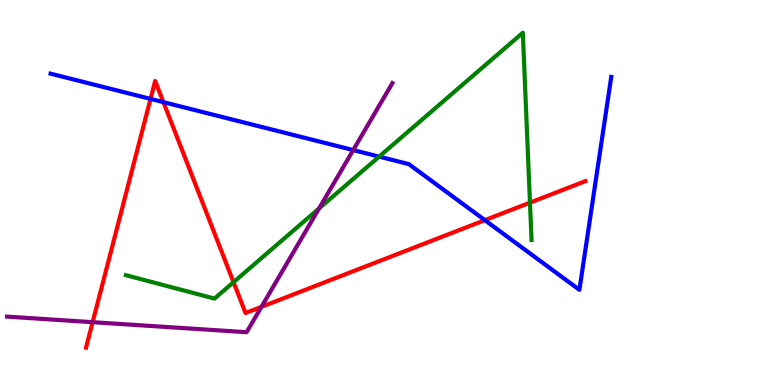[{'lines': ['blue', 'red'], 'intersections': [{'x': 1.94, 'y': 7.43}, {'x': 2.11, 'y': 7.35}, {'x': 6.26, 'y': 4.28}]}, {'lines': ['green', 'red'], 'intersections': [{'x': 3.01, 'y': 2.67}, {'x': 6.84, 'y': 4.74}]}, {'lines': ['purple', 'red'], 'intersections': [{'x': 1.2, 'y': 1.63}, {'x': 3.37, 'y': 2.03}]}, {'lines': ['blue', 'green'], 'intersections': [{'x': 4.89, 'y': 5.93}]}, {'lines': ['blue', 'purple'], 'intersections': [{'x': 4.56, 'y': 6.1}]}, {'lines': ['green', 'purple'], 'intersections': [{'x': 4.12, 'y': 4.59}]}]